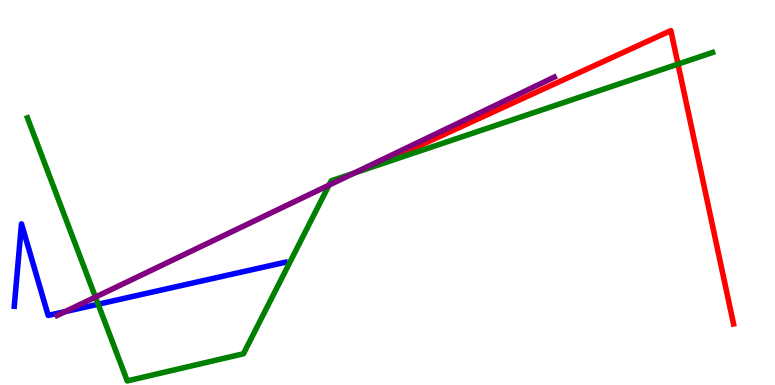[{'lines': ['blue', 'red'], 'intersections': []}, {'lines': ['green', 'red'], 'intersections': [{'x': 8.75, 'y': 8.33}]}, {'lines': ['purple', 'red'], 'intersections': []}, {'lines': ['blue', 'green'], 'intersections': [{'x': 1.27, 'y': 2.1}]}, {'lines': ['blue', 'purple'], 'intersections': [{'x': 0.841, 'y': 1.91}]}, {'lines': ['green', 'purple'], 'intersections': [{'x': 1.23, 'y': 2.28}, {'x': 4.25, 'y': 5.19}, {'x': 4.57, 'y': 5.5}]}]